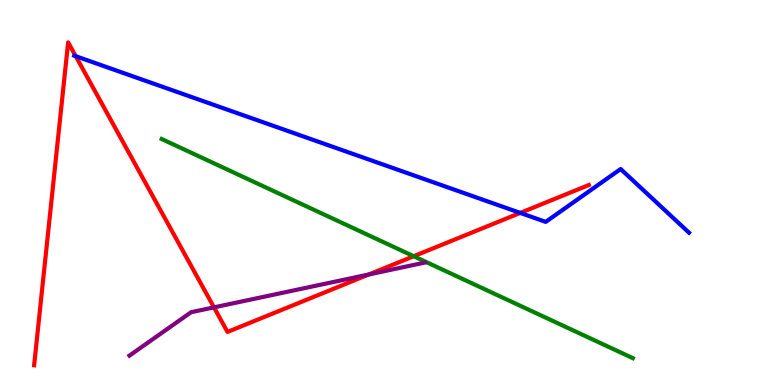[{'lines': ['blue', 'red'], 'intersections': [{'x': 0.977, 'y': 8.54}, {'x': 6.71, 'y': 4.47}]}, {'lines': ['green', 'red'], 'intersections': [{'x': 5.34, 'y': 3.34}]}, {'lines': ['purple', 'red'], 'intersections': [{'x': 2.76, 'y': 2.02}, {'x': 4.76, 'y': 2.87}]}, {'lines': ['blue', 'green'], 'intersections': []}, {'lines': ['blue', 'purple'], 'intersections': []}, {'lines': ['green', 'purple'], 'intersections': []}]